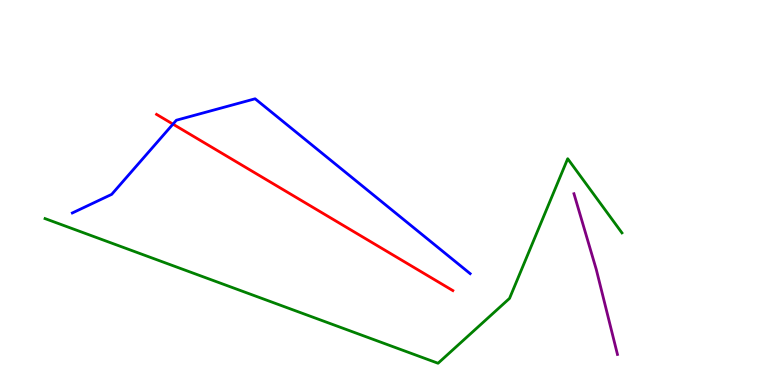[{'lines': ['blue', 'red'], 'intersections': [{'x': 2.23, 'y': 6.78}]}, {'lines': ['green', 'red'], 'intersections': []}, {'lines': ['purple', 'red'], 'intersections': []}, {'lines': ['blue', 'green'], 'intersections': []}, {'lines': ['blue', 'purple'], 'intersections': []}, {'lines': ['green', 'purple'], 'intersections': []}]